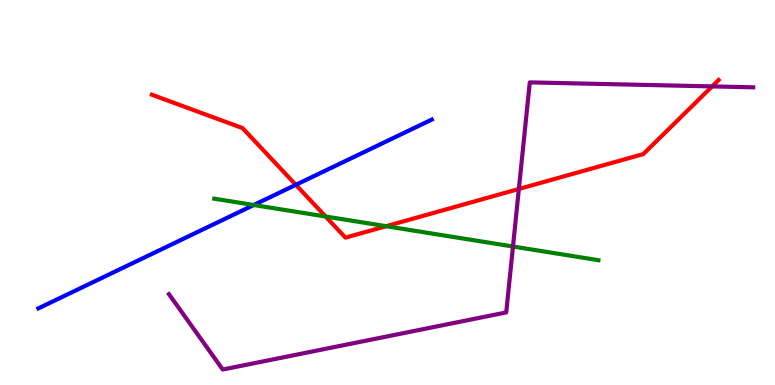[{'lines': ['blue', 'red'], 'intersections': [{'x': 3.82, 'y': 5.2}]}, {'lines': ['green', 'red'], 'intersections': [{'x': 4.2, 'y': 4.38}, {'x': 4.98, 'y': 4.12}]}, {'lines': ['purple', 'red'], 'intersections': [{'x': 6.7, 'y': 5.09}, {'x': 9.19, 'y': 7.76}]}, {'lines': ['blue', 'green'], 'intersections': [{'x': 3.27, 'y': 4.68}]}, {'lines': ['blue', 'purple'], 'intersections': []}, {'lines': ['green', 'purple'], 'intersections': [{'x': 6.62, 'y': 3.6}]}]